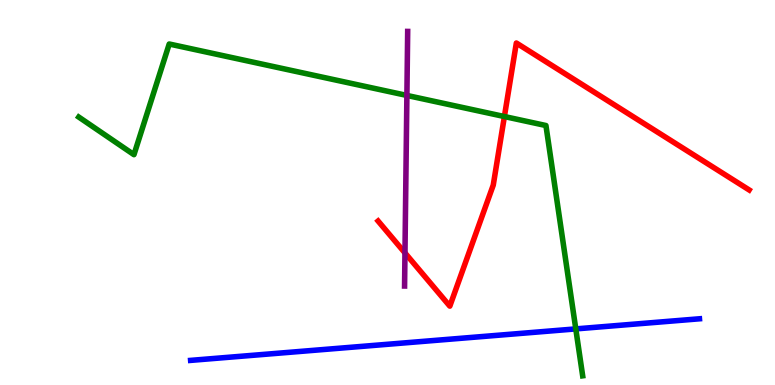[{'lines': ['blue', 'red'], 'intersections': []}, {'lines': ['green', 'red'], 'intersections': [{'x': 6.51, 'y': 6.97}]}, {'lines': ['purple', 'red'], 'intersections': [{'x': 5.23, 'y': 3.43}]}, {'lines': ['blue', 'green'], 'intersections': [{'x': 7.43, 'y': 1.46}]}, {'lines': ['blue', 'purple'], 'intersections': []}, {'lines': ['green', 'purple'], 'intersections': [{'x': 5.25, 'y': 7.52}]}]